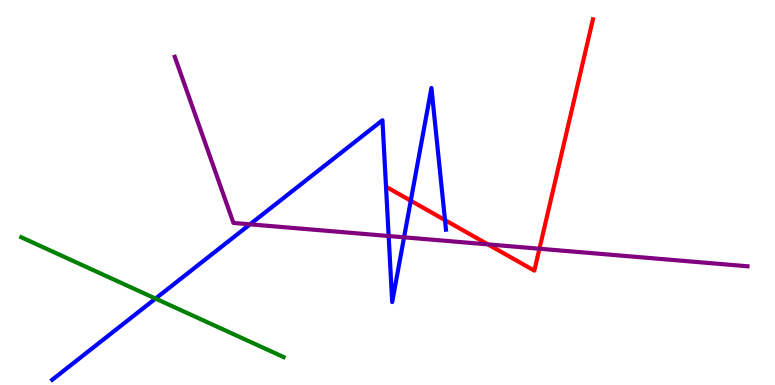[{'lines': ['blue', 'red'], 'intersections': [{'x': 5.3, 'y': 4.79}, {'x': 5.74, 'y': 4.28}]}, {'lines': ['green', 'red'], 'intersections': []}, {'lines': ['purple', 'red'], 'intersections': [{'x': 6.3, 'y': 3.65}, {'x': 6.96, 'y': 3.54}]}, {'lines': ['blue', 'green'], 'intersections': [{'x': 2.01, 'y': 2.24}]}, {'lines': ['blue', 'purple'], 'intersections': [{'x': 3.23, 'y': 4.17}, {'x': 5.01, 'y': 3.87}, {'x': 5.21, 'y': 3.84}]}, {'lines': ['green', 'purple'], 'intersections': []}]